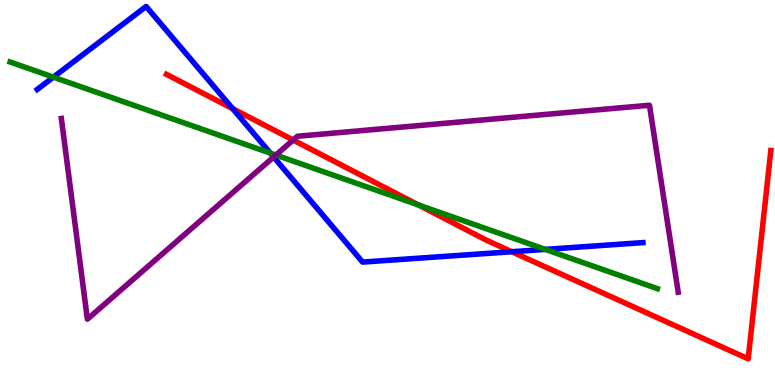[{'lines': ['blue', 'red'], 'intersections': [{'x': 3.0, 'y': 7.18}, {'x': 6.6, 'y': 3.46}]}, {'lines': ['green', 'red'], 'intersections': [{'x': 5.4, 'y': 4.68}]}, {'lines': ['purple', 'red'], 'intersections': [{'x': 3.78, 'y': 6.36}]}, {'lines': ['blue', 'green'], 'intersections': [{'x': 0.689, 'y': 8.0}, {'x': 3.49, 'y': 6.02}, {'x': 7.04, 'y': 3.52}]}, {'lines': ['blue', 'purple'], 'intersections': [{'x': 3.53, 'y': 5.92}]}, {'lines': ['green', 'purple'], 'intersections': [{'x': 3.56, 'y': 5.97}]}]